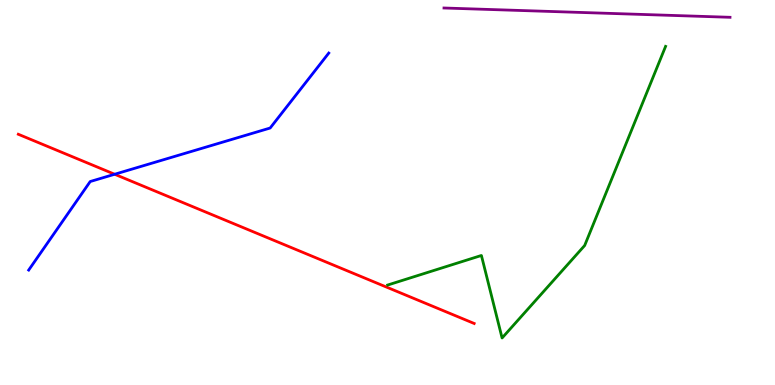[{'lines': ['blue', 'red'], 'intersections': [{'x': 1.48, 'y': 5.47}]}, {'lines': ['green', 'red'], 'intersections': []}, {'lines': ['purple', 'red'], 'intersections': []}, {'lines': ['blue', 'green'], 'intersections': []}, {'lines': ['blue', 'purple'], 'intersections': []}, {'lines': ['green', 'purple'], 'intersections': []}]